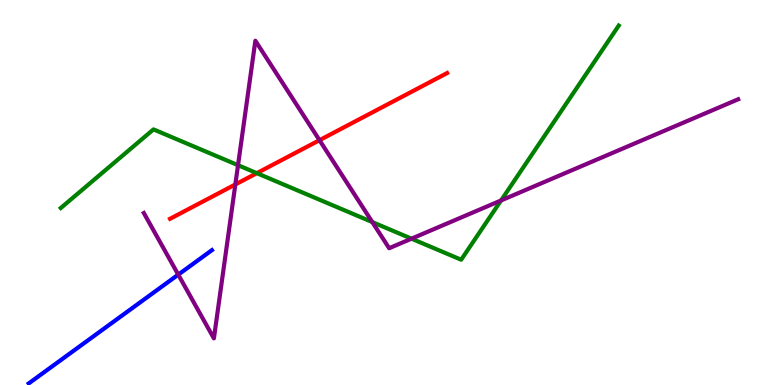[{'lines': ['blue', 'red'], 'intersections': []}, {'lines': ['green', 'red'], 'intersections': [{'x': 3.31, 'y': 5.5}]}, {'lines': ['purple', 'red'], 'intersections': [{'x': 3.04, 'y': 5.21}, {'x': 4.12, 'y': 6.36}]}, {'lines': ['blue', 'green'], 'intersections': []}, {'lines': ['blue', 'purple'], 'intersections': [{'x': 2.3, 'y': 2.87}]}, {'lines': ['green', 'purple'], 'intersections': [{'x': 3.07, 'y': 5.71}, {'x': 4.8, 'y': 4.23}, {'x': 5.31, 'y': 3.8}, {'x': 6.47, 'y': 4.79}]}]